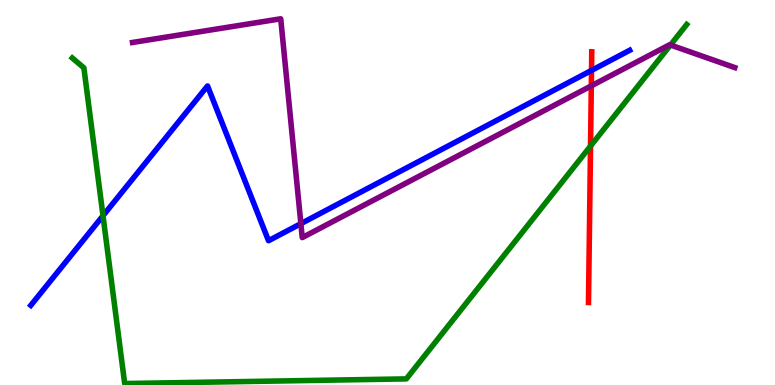[{'lines': ['blue', 'red'], 'intersections': [{'x': 7.63, 'y': 8.17}]}, {'lines': ['green', 'red'], 'intersections': [{'x': 7.62, 'y': 6.21}]}, {'lines': ['purple', 'red'], 'intersections': [{'x': 7.63, 'y': 7.77}]}, {'lines': ['blue', 'green'], 'intersections': [{'x': 1.33, 'y': 4.4}]}, {'lines': ['blue', 'purple'], 'intersections': [{'x': 3.88, 'y': 4.19}]}, {'lines': ['green', 'purple'], 'intersections': [{'x': 8.65, 'y': 8.83}]}]